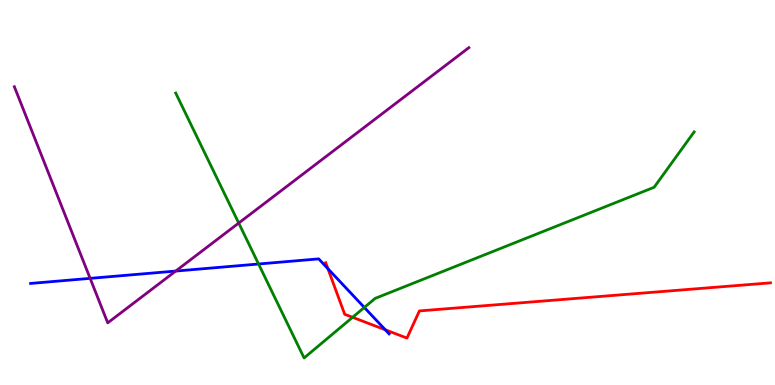[{'lines': ['blue', 'red'], 'intersections': [{'x': 4.23, 'y': 3.02}, {'x': 4.97, 'y': 1.43}]}, {'lines': ['green', 'red'], 'intersections': [{'x': 4.55, 'y': 1.76}]}, {'lines': ['purple', 'red'], 'intersections': []}, {'lines': ['blue', 'green'], 'intersections': [{'x': 3.34, 'y': 3.14}, {'x': 4.7, 'y': 2.01}]}, {'lines': ['blue', 'purple'], 'intersections': [{'x': 1.16, 'y': 2.77}, {'x': 2.27, 'y': 2.96}]}, {'lines': ['green', 'purple'], 'intersections': [{'x': 3.08, 'y': 4.21}]}]